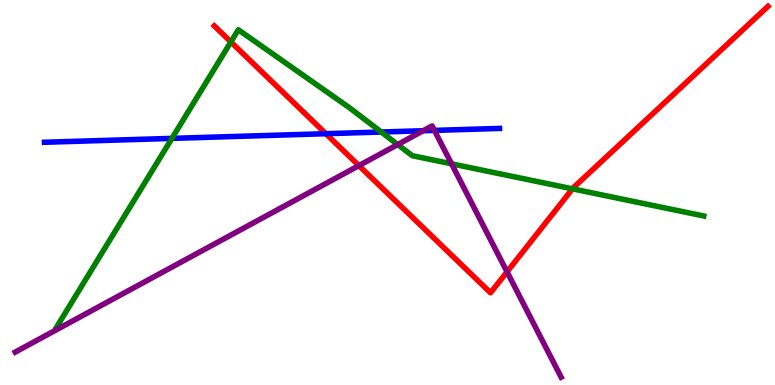[{'lines': ['blue', 'red'], 'intersections': [{'x': 4.2, 'y': 6.53}]}, {'lines': ['green', 'red'], 'intersections': [{'x': 2.98, 'y': 8.91}, {'x': 7.39, 'y': 5.1}]}, {'lines': ['purple', 'red'], 'intersections': [{'x': 4.63, 'y': 5.7}, {'x': 6.54, 'y': 2.94}]}, {'lines': ['blue', 'green'], 'intersections': [{'x': 2.22, 'y': 6.41}, {'x': 4.92, 'y': 6.57}]}, {'lines': ['blue', 'purple'], 'intersections': [{'x': 5.46, 'y': 6.6}, {'x': 5.61, 'y': 6.61}]}, {'lines': ['green', 'purple'], 'intersections': [{'x': 5.13, 'y': 6.25}, {'x': 5.83, 'y': 5.74}]}]